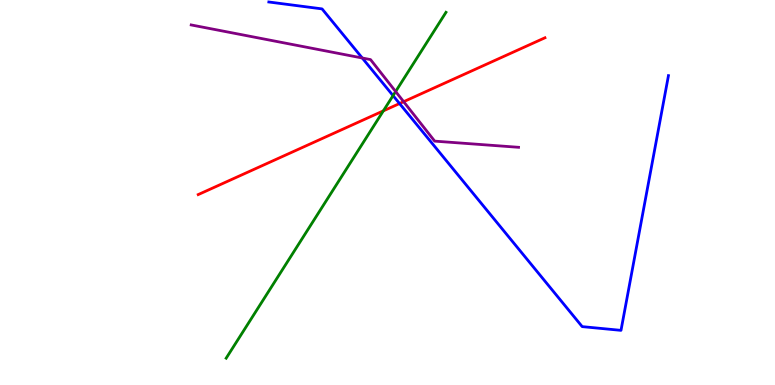[{'lines': ['blue', 'red'], 'intersections': [{'x': 5.16, 'y': 7.31}]}, {'lines': ['green', 'red'], 'intersections': [{'x': 4.95, 'y': 7.12}]}, {'lines': ['purple', 'red'], 'intersections': [{'x': 5.21, 'y': 7.36}]}, {'lines': ['blue', 'green'], 'intersections': [{'x': 5.07, 'y': 7.52}]}, {'lines': ['blue', 'purple'], 'intersections': [{'x': 4.67, 'y': 8.49}]}, {'lines': ['green', 'purple'], 'intersections': [{'x': 5.11, 'y': 7.62}]}]